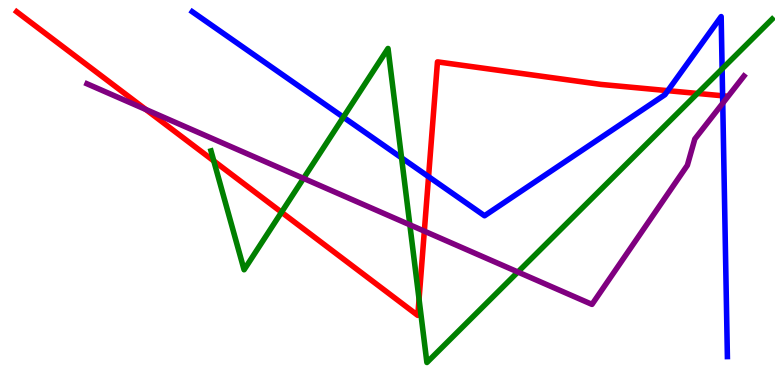[{'lines': ['blue', 'red'], 'intersections': [{'x': 5.53, 'y': 5.41}, {'x': 8.62, 'y': 7.64}, {'x': 9.32, 'y': 7.51}]}, {'lines': ['green', 'red'], 'intersections': [{'x': 2.76, 'y': 5.82}, {'x': 3.63, 'y': 4.49}, {'x': 5.41, 'y': 2.23}, {'x': 9.0, 'y': 7.57}]}, {'lines': ['purple', 'red'], 'intersections': [{'x': 1.88, 'y': 7.16}, {'x': 5.48, 'y': 4.0}]}, {'lines': ['blue', 'green'], 'intersections': [{'x': 4.43, 'y': 6.96}, {'x': 5.18, 'y': 5.9}, {'x': 9.32, 'y': 8.21}]}, {'lines': ['blue', 'purple'], 'intersections': [{'x': 9.33, 'y': 7.32}]}, {'lines': ['green', 'purple'], 'intersections': [{'x': 3.92, 'y': 5.37}, {'x': 5.29, 'y': 4.16}, {'x': 6.68, 'y': 2.93}]}]